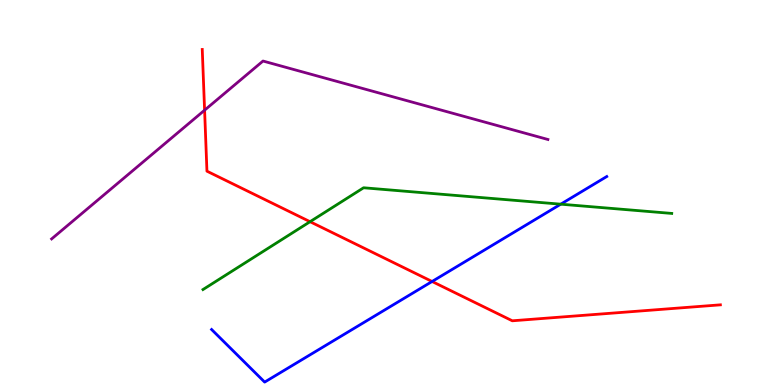[{'lines': ['blue', 'red'], 'intersections': [{'x': 5.58, 'y': 2.69}]}, {'lines': ['green', 'red'], 'intersections': [{'x': 4.0, 'y': 4.24}]}, {'lines': ['purple', 'red'], 'intersections': [{'x': 2.64, 'y': 7.14}]}, {'lines': ['blue', 'green'], 'intersections': [{'x': 7.24, 'y': 4.7}]}, {'lines': ['blue', 'purple'], 'intersections': []}, {'lines': ['green', 'purple'], 'intersections': []}]